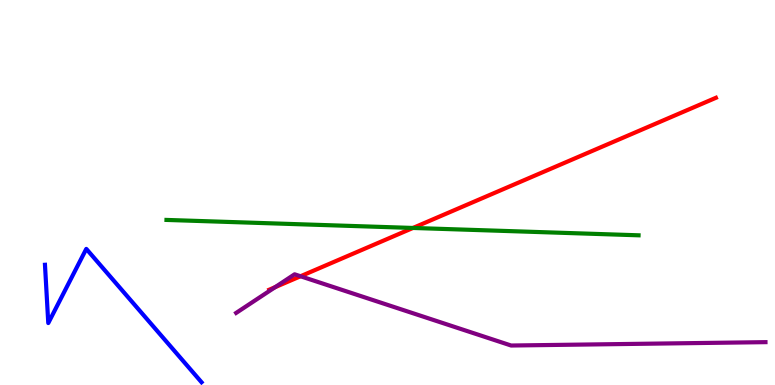[{'lines': ['blue', 'red'], 'intersections': []}, {'lines': ['green', 'red'], 'intersections': [{'x': 5.33, 'y': 4.08}]}, {'lines': ['purple', 'red'], 'intersections': [{'x': 3.55, 'y': 2.54}, {'x': 3.88, 'y': 2.82}]}, {'lines': ['blue', 'green'], 'intersections': []}, {'lines': ['blue', 'purple'], 'intersections': []}, {'lines': ['green', 'purple'], 'intersections': []}]